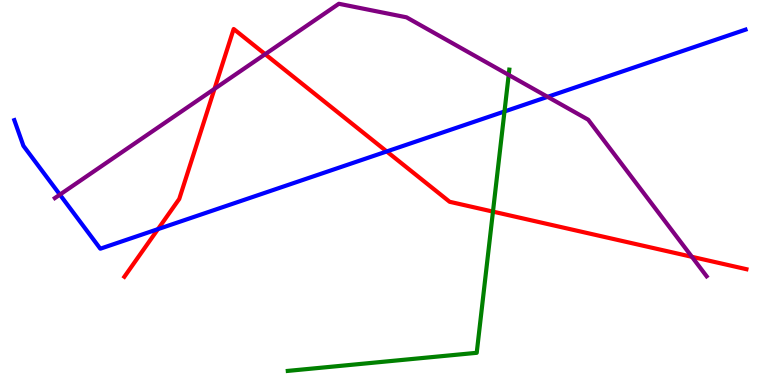[{'lines': ['blue', 'red'], 'intersections': [{'x': 2.04, 'y': 4.05}, {'x': 4.99, 'y': 6.07}]}, {'lines': ['green', 'red'], 'intersections': [{'x': 6.36, 'y': 4.5}]}, {'lines': ['purple', 'red'], 'intersections': [{'x': 2.77, 'y': 7.69}, {'x': 3.42, 'y': 8.59}, {'x': 8.93, 'y': 3.33}]}, {'lines': ['blue', 'green'], 'intersections': [{'x': 6.51, 'y': 7.1}]}, {'lines': ['blue', 'purple'], 'intersections': [{'x': 0.773, 'y': 4.94}, {'x': 7.07, 'y': 7.48}]}, {'lines': ['green', 'purple'], 'intersections': [{'x': 6.56, 'y': 8.05}]}]